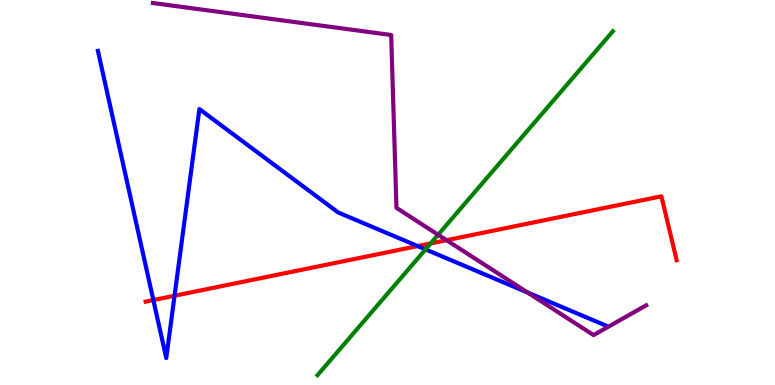[{'lines': ['blue', 'red'], 'intersections': [{'x': 1.98, 'y': 2.21}, {'x': 2.25, 'y': 2.32}, {'x': 5.39, 'y': 3.61}]}, {'lines': ['green', 'red'], 'intersections': [{'x': 5.56, 'y': 3.68}]}, {'lines': ['purple', 'red'], 'intersections': [{'x': 5.76, 'y': 3.76}]}, {'lines': ['blue', 'green'], 'intersections': [{'x': 5.49, 'y': 3.52}]}, {'lines': ['blue', 'purple'], 'intersections': [{'x': 6.81, 'y': 2.4}]}, {'lines': ['green', 'purple'], 'intersections': [{'x': 5.65, 'y': 3.9}]}]